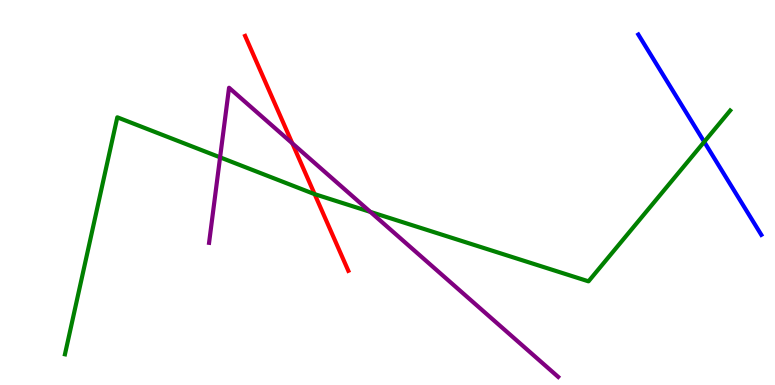[{'lines': ['blue', 'red'], 'intersections': []}, {'lines': ['green', 'red'], 'intersections': [{'x': 4.06, 'y': 4.96}]}, {'lines': ['purple', 'red'], 'intersections': [{'x': 3.77, 'y': 6.28}]}, {'lines': ['blue', 'green'], 'intersections': [{'x': 9.09, 'y': 6.32}]}, {'lines': ['blue', 'purple'], 'intersections': []}, {'lines': ['green', 'purple'], 'intersections': [{'x': 2.84, 'y': 5.91}, {'x': 4.78, 'y': 4.5}]}]